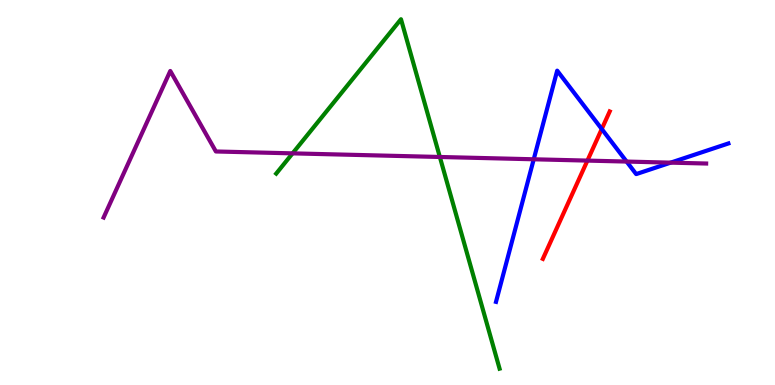[{'lines': ['blue', 'red'], 'intersections': [{'x': 7.76, 'y': 6.65}]}, {'lines': ['green', 'red'], 'intersections': []}, {'lines': ['purple', 'red'], 'intersections': [{'x': 7.58, 'y': 5.83}]}, {'lines': ['blue', 'green'], 'intersections': []}, {'lines': ['blue', 'purple'], 'intersections': [{'x': 6.89, 'y': 5.86}, {'x': 8.09, 'y': 5.8}, {'x': 8.65, 'y': 5.78}]}, {'lines': ['green', 'purple'], 'intersections': [{'x': 3.78, 'y': 6.02}, {'x': 5.68, 'y': 5.92}]}]